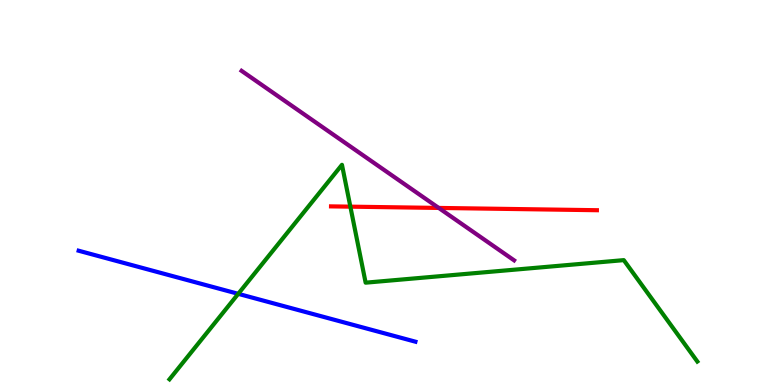[{'lines': ['blue', 'red'], 'intersections': []}, {'lines': ['green', 'red'], 'intersections': [{'x': 4.52, 'y': 4.63}]}, {'lines': ['purple', 'red'], 'intersections': [{'x': 5.66, 'y': 4.6}]}, {'lines': ['blue', 'green'], 'intersections': [{'x': 3.07, 'y': 2.37}]}, {'lines': ['blue', 'purple'], 'intersections': []}, {'lines': ['green', 'purple'], 'intersections': []}]